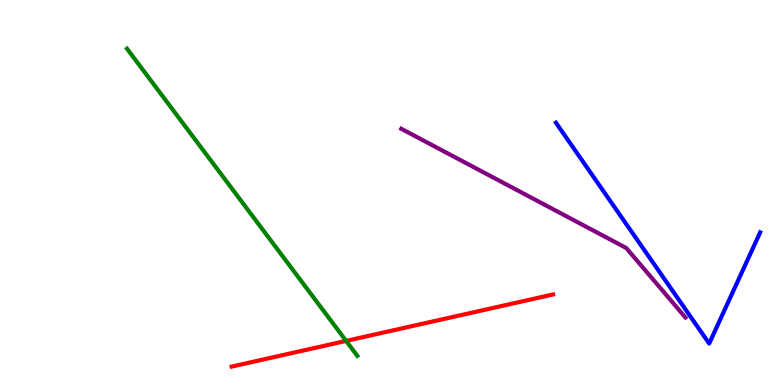[{'lines': ['blue', 'red'], 'intersections': []}, {'lines': ['green', 'red'], 'intersections': [{'x': 4.47, 'y': 1.15}]}, {'lines': ['purple', 'red'], 'intersections': []}, {'lines': ['blue', 'green'], 'intersections': []}, {'lines': ['blue', 'purple'], 'intersections': []}, {'lines': ['green', 'purple'], 'intersections': []}]